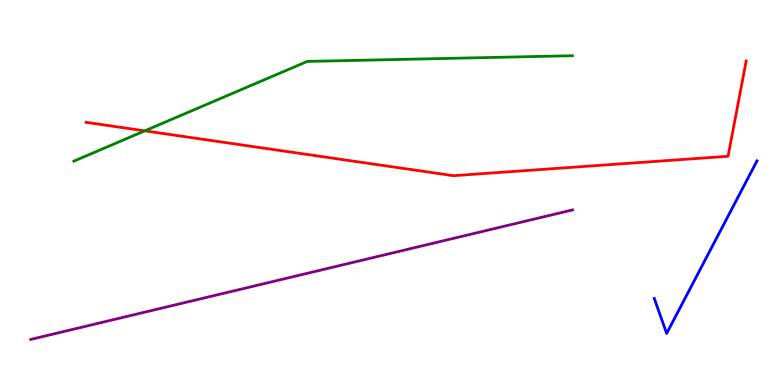[{'lines': ['blue', 'red'], 'intersections': []}, {'lines': ['green', 'red'], 'intersections': [{'x': 1.87, 'y': 6.6}]}, {'lines': ['purple', 'red'], 'intersections': []}, {'lines': ['blue', 'green'], 'intersections': []}, {'lines': ['blue', 'purple'], 'intersections': []}, {'lines': ['green', 'purple'], 'intersections': []}]